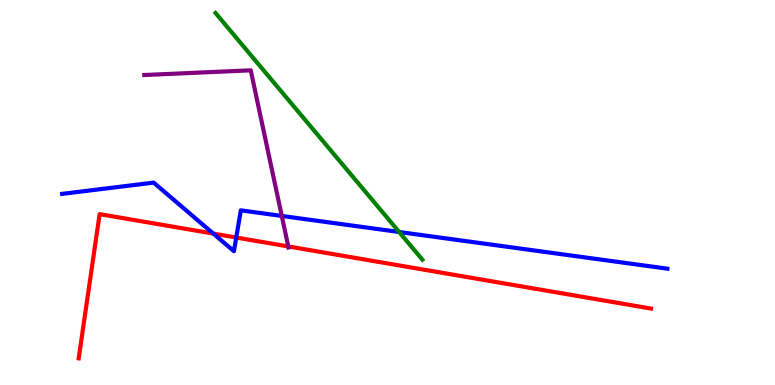[{'lines': ['blue', 'red'], 'intersections': [{'x': 2.75, 'y': 3.93}, {'x': 3.05, 'y': 3.83}]}, {'lines': ['green', 'red'], 'intersections': []}, {'lines': ['purple', 'red'], 'intersections': [{'x': 3.72, 'y': 3.6}]}, {'lines': ['blue', 'green'], 'intersections': [{'x': 5.15, 'y': 3.97}]}, {'lines': ['blue', 'purple'], 'intersections': [{'x': 3.64, 'y': 4.39}]}, {'lines': ['green', 'purple'], 'intersections': []}]